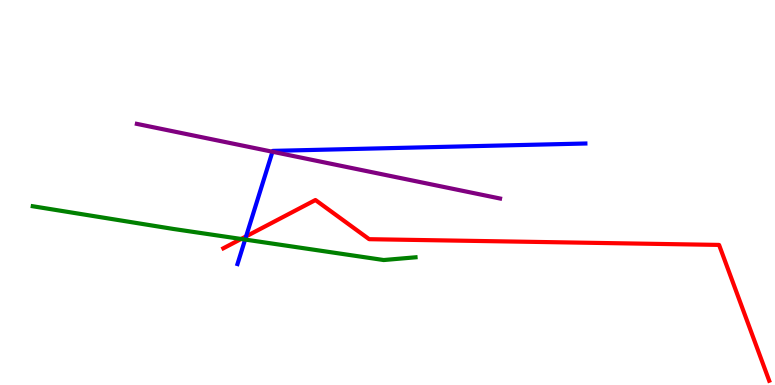[{'lines': ['blue', 'red'], 'intersections': [{'x': 3.18, 'y': 3.86}]}, {'lines': ['green', 'red'], 'intersections': [{'x': 3.11, 'y': 3.79}]}, {'lines': ['purple', 'red'], 'intersections': []}, {'lines': ['blue', 'green'], 'intersections': [{'x': 3.16, 'y': 3.78}]}, {'lines': ['blue', 'purple'], 'intersections': [{'x': 3.52, 'y': 6.06}]}, {'lines': ['green', 'purple'], 'intersections': []}]